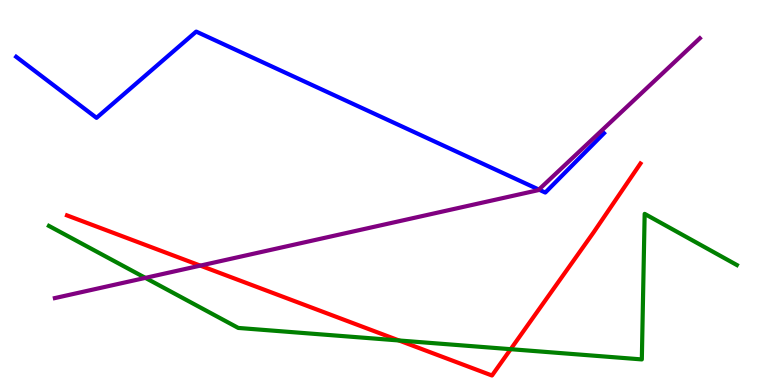[{'lines': ['blue', 'red'], 'intersections': []}, {'lines': ['green', 'red'], 'intersections': [{'x': 5.15, 'y': 1.16}, {'x': 6.59, 'y': 0.93}]}, {'lines': ['purple', 'red'], 'intersections': [{'x': 2.58, 'y': 3.1}]}, {'lines': ['blue', 'green'], 'intersections': []}, {'lines': ['blue', 'purple'], 'intersections': [{'x': 6.95, 'y': 5.08}]}, {'lines': ['green', 'purple'], 'intersections': [{'x': 1.88, 'y': 2.78}]}]